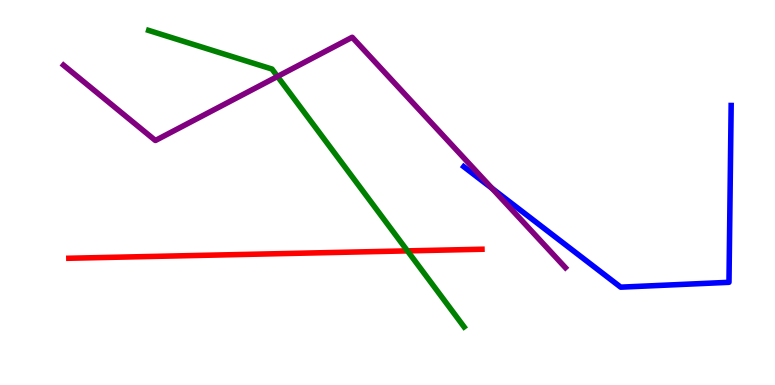[{'lines': ['blue', 'red'], 'intersections': []}, {'lines': ['green', 'red'], 'intersections': [{'x': 5.26, 'y': 3.48}]}, {'lines': ['purple', 'red'], 'intersections': []}, {'lines': ['blue', 'green'], 'intersections': []}, {'lines': ['blue', 'purple'], 'intersections': [{'x': 6.35, 'y': 5.11}]}, {'lines': ['green', 'purple'], 'intersections': [{'x': 3.58, 'y': 8.01}]}]